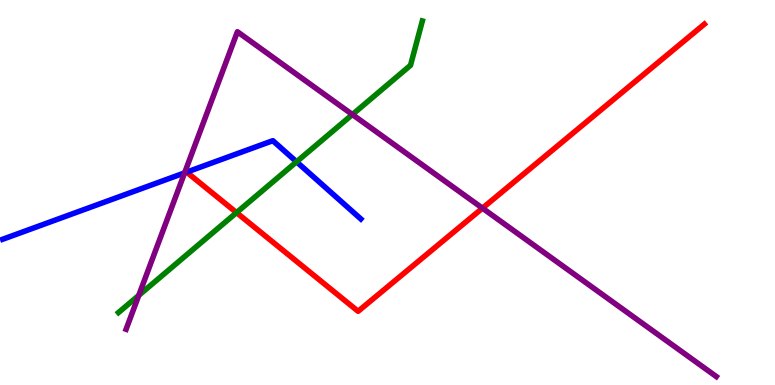[{'lines': ['blue', 'red'], 'intersections': []}, {'lines': ['green', 'red'], 'intersections': [{'x': 3.05, 'y': 4.48}]}, {'lines': ['purple', 'red'], 'intersections': [{'x': 6.23, 'y': 4.59}]}, {'lines': ['blue', 'green'], 'intersections': [{'x': 3.83, 'y': 5.8}]}, {'lines': ['blue', 'purple'], 'intersections': [{'x': 2.38, 'y': 5.51}]}, {'lines': ['green', 'purple'], 'intersections': [{'x': 1.79, 'y': 2.33}, {'x': 4.55, 'y': 7.03}]}]